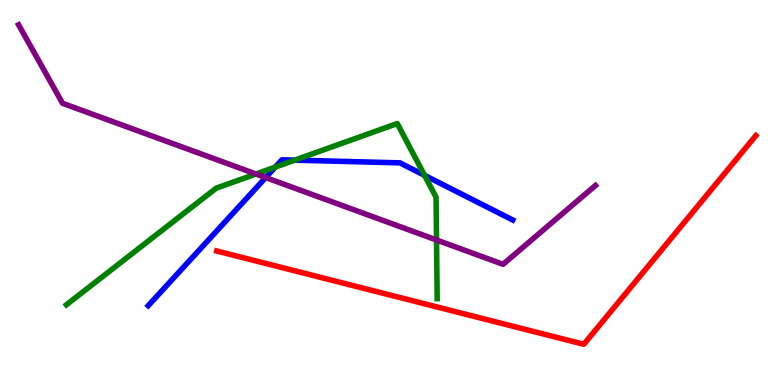[{'lines': ['blue', 'red'], 'intersections': []}, {'lines': ['green', 'red'], 'intersections': []}, {'lines': ['purple', 'red'], 'intersections': []}, {'lines': ['blue', 'green'], 'intersections': [{'x': 3.55, 'y': 5.66}, {'x': 3.8, 'y': 5.84}, {'x': 5.48, 'y': 5.45}]}, {'lines': ['blue', 'purple'], 'intersections': [{'x': 3.43, 'y': 5.39}]}, {'lines': ['green', 'purple'], 'intersections': [{'x': 3.3, 'y': 5.48}, {'x': 5.63, 'y': 3.77}]}]